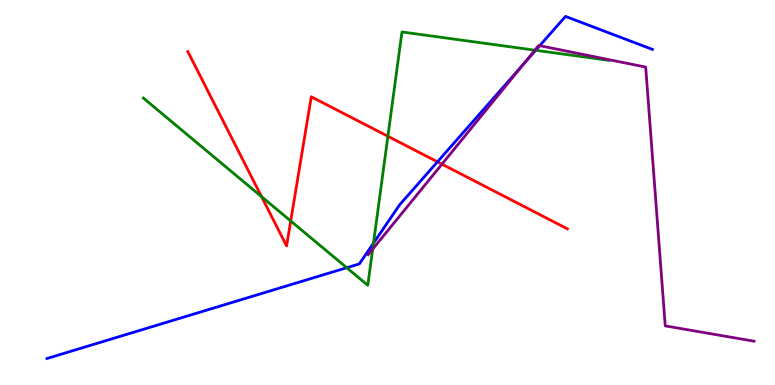[{'lines': ['blue', 'red'], 'intersections': [{'x': 5.64, 'y': 5.8}]}, {'lines': ['green', 'red'], 'intersections': [{'x': 3.38, 'y': 4.89}, {'x': 3.75, 'y': 4.26}, {'x': 5.01, 'y': 6.46}]}, {'lines': ['purple', 'red'], 'intersections': [{'x': 5.7, 'y': 5.74}]}, {'lines': ['blue', 'green'], 'intersections': [{'x': 4.47, 'y': 3.05}, {'x': 4.82, 'y': 3.68}, {'x': 6.91, 'y': 8.69}]}, {'lines': ['blue', 'purple'], 'intersections': [{'x': 6.76, 'y': 8.34}, {'x': 6.96, 'y': 8.81}]}, {'lines': ['green', 'purple'], 'intersections': [{'x': 4.81, 'y': 3.53}, {'x': 6.9, 'y': 8.7}]}]